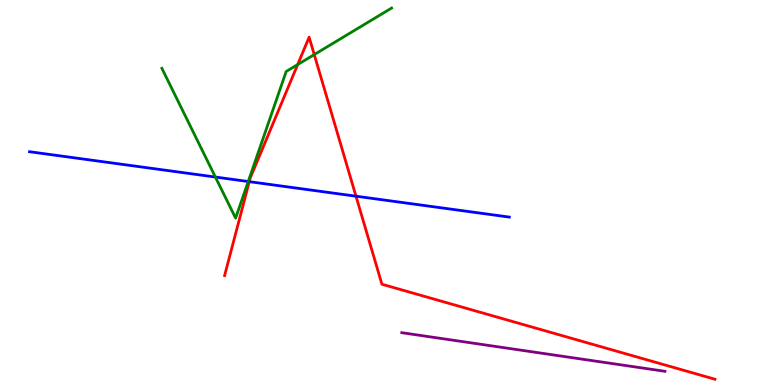[{'lines': ['blue', 'red'], 'intersections': [{'x': 3.22, 'y': 5.28}, {'x': 4.59, 'y': 4.9}]}, {'lines': ['green', 'red'], 'intersections': [{'x': 3.84, 'y': 8.32}, {'x': 4.05, 'y': 8.58}]}, {'lines': ['purple', 'red'], 'intersections': []}, {'lines': ['blue', 'green'], 'intersections': [{'x': 2.78, 'y': 5.4}, {'x': 3.2, 'y': 5.29}]}, {'lines': ['blue', 'purple'], 'intersections': []}, {'lines': ['green', 'purple'], 'intersections': []}]